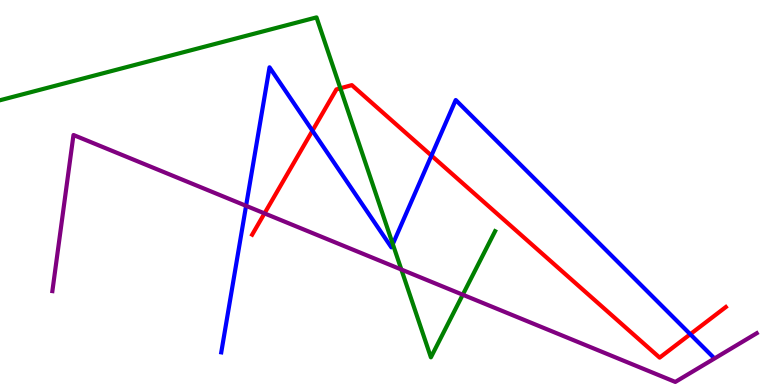[{'lines': ['blue', 'red'], 'intersections': [{'x': 4.03, 'y': 6.6}, {'x': 5.57, 'y': 5.96}, {'x': 8.91, 'y': 1.32}]}, {'lines': ['green', 'red'], 'intersections': [{'x': 4.39, 'y': 7.71}]}, {'lines': ['purple', 'red'], 'intersections': [{'x': 3.41, 'y': 4.46}]}, {'lines': ['blue', 'green'], 'intersections': [{'x': 5.07, 'y': 3.66}]}, {'lines': ['blue', 'purple'], 'intersections': [{'x': 3.18, 'y': 4.65}]}, {'lines': ['green', 'purple'], 'intersections': [{'x': 5.18, 'y': 3.0}, {'x': 5.97, 'y': 2.34}]}]